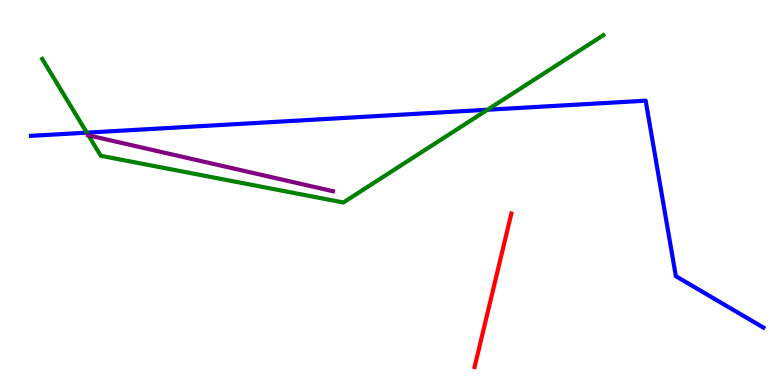[{'lines': ['blue', 'red'], 'intersections': []}, {'lines': ['green', 'red'], 'intersections': []}, {'lines': ['purple', 'red'], 'intersections': []}, {'lines': ['blue', 'green'], 'intersections': [{'x': 1.12, 'y': 6.55}, {'x': 6.29, 'y': 7.15}]}, {'lines': ['blue', 'purple'], 'intersections': []}, {'lines': ['green', 'purple'], 'intersections': [{'x': 1.14, 'y': 6.49}]}]